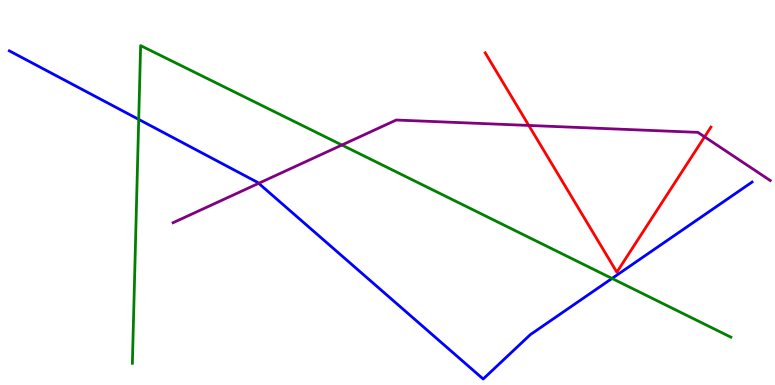[{'lines': ['blue', 'red'], 'intersections': []}, {'lines': ['green', 'red'], 'intersections': []}, {'lines': ['purple', 'red'], 'intersections': [{'x': 6.82, 'y': 6.74}, {'x': 9.09, 'y': 6.45}]}, {'lines': ['blue', 'green'], 'intersections': [{'x': 1.79, 'y': 6.9}, {'x': 7.9, 'y': 2.77}]}, {'lines': ['blue', 'purple'], 'intersections': [{'x': 3.34, 'y': 5.24}]}, {'lines': ['green', 'purple'], 'intersections': [{'x': 4.41, 'y': 6.23}]}]